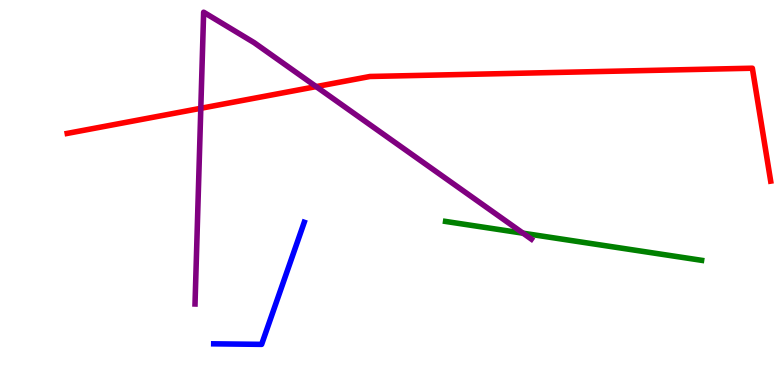[{'lines': ['blue', 'red'], 'intersections': []}, {'lines': ['green', 'red'], 'intersections': []}, {'lines': ['purple', 'red'], 'intersections': [{'x': 2.59, 'y': 7.19}, {'x': 4.08, 'y': 7.75}]}, {'lines': ['blue', 'green'], 'intersections': []}, {'lines': ['blue', 'purple'], 'intersections': []}, {'lines': ['green', 'purple'], 'intersections': [{'x': 6.75, 'y': 3.94}]}]